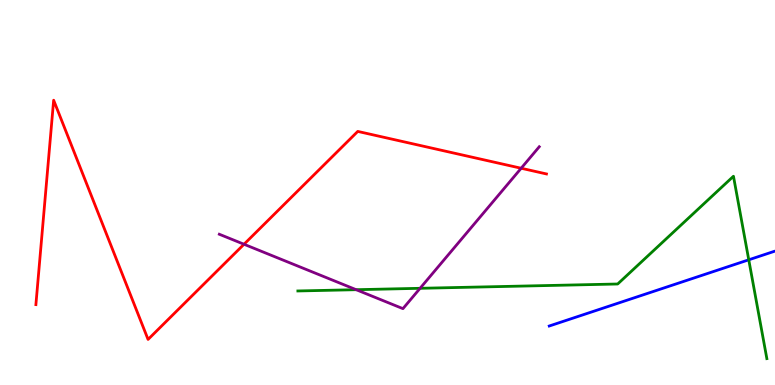[{'lines': ['blue', 'red'], 'intersections': []}, {'lines': ['green', 'red'], 'intersections': []}, {'lines': ['purple', 'red'], 'intersections': [{'x': 3.15, 'y': 3.66}, {'x': 6.72, 'y': 5.63}]}, {'lines': ['blue', 'green'], 'intersections': [{'x': 9.66, 'y': 3.25}]}, {'lines': ['blue', 'purple'], 'intersections': []}, {'lines': ['green', 'purple'], 'intersections': [{'x': 4.6, 'y': 2.48}, {'x': 5.42, 'y': 2.51}]}]